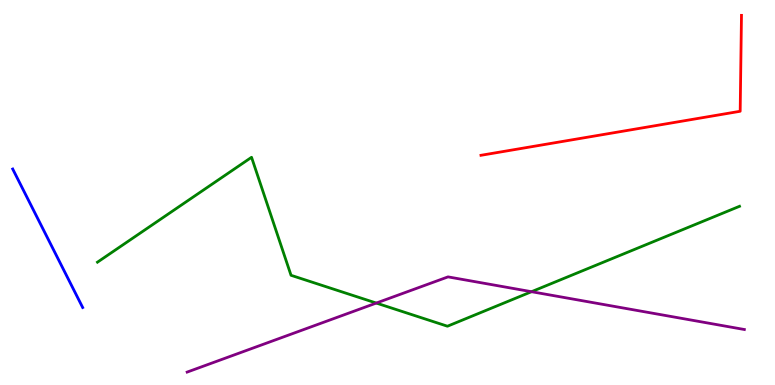[{'lines': ['blue', 'red'], 'intersections': []}, {'lines': ['green', 'red'], 'intersections': []}, {'lines': ['purple', 'red'], 'intersections': []}, {'lines': ['blue', 'green'], 'intersections': []}, {'lines': ['blue', 'purple'], 'intersections': []}, {'lines': ['green', 'purple'], 'intersections': [{'x': 4.86, 'y': 2.13}, {'x': 6.86, 'y': 2.42}]}]